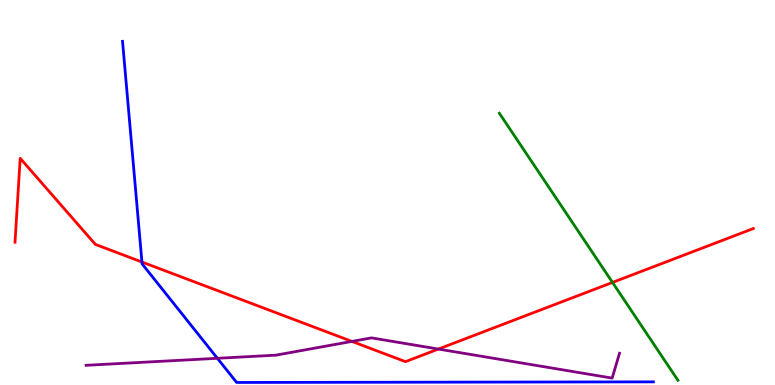[{'lines': ['blue', 'red'], 'intersections': [{'x': 1.83, 'y': 3.19}]}, {'lines': ['green', 'red'], 'intersections': [{'x': 7.9, 'y': 2.66}]}, {'lines': ['purple', 'red'], 'intersections': [{'x': 4.54, 'y': 1.13}, {'x': 5.66, 'y': 0.933}]}, {'lines': ['blue', 'green'], 'intersections': []}, {'lines': ['blue', 'purple'], 'intersections': [{'x': 2.81, 'y': 0.694}]}, {'lines': ['green', 'purple'], 'intersections': []}]